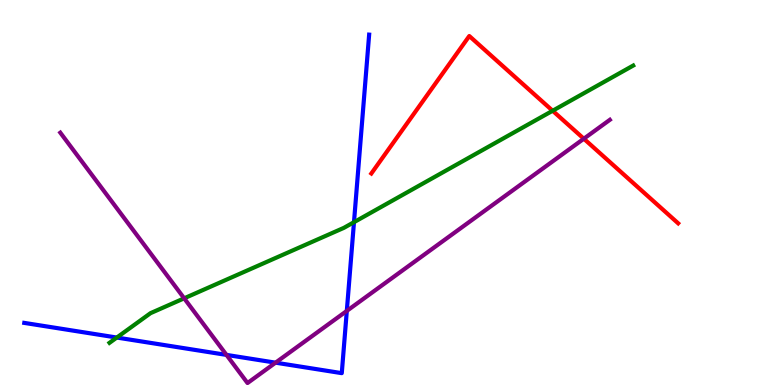[{'lines': ['blue', 'red'], 'intersections': []}, {'lines': ['green', 'red'], 'intersections': [{'x': 7.13, 'y': 7.12}]}, {'lines': ['purple', 'red'], 'intersections': [{'x': 7.53, 'y': 6.4}]}, {'lines': ['blue', 'green'], 'intersections': [{'x': 1.51, 'y': 1.23}, {'x': 4.57, 'y': 4.23}]}, {'lines': ['blue', 'purple'], 'intersections': [{'x': 2.92, 'y': 0.782}, {'x': 3.56, 'y': 0.58}, {'x': 4.47, 'y': 1.92}]}, {'lines': ['green', 'purple'], 'intersections': [{'x': 2.38, 'y': 2.25}]}]